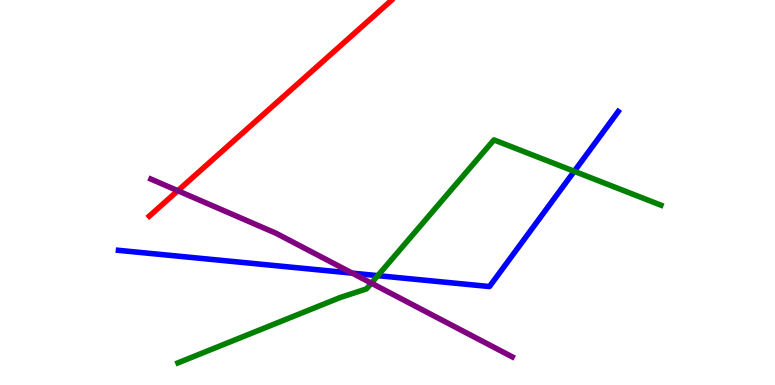[{'lines': ['blue', 'red'], 'intersections': []}, {'lines': ['green', 'red'], 'intersections': []}, {'lines': ['purple', 'red'], 'intersections': [{'x': 2.29, 'y': 5.05}]}, {'lines': ['blue', 'green'], 'intersections': [{'x': 4.87, 'y': 2.84}, {'x': 7.41, 'y': 5.55}]}, {'lines': ['blue', 'purple'], 'intersections': [{'x': 4.55, 'y': 2.91}]}, {'lines': ['green', 'purple'], 'intersections': [{'x': 4.79, 'y': 2.65}]}]